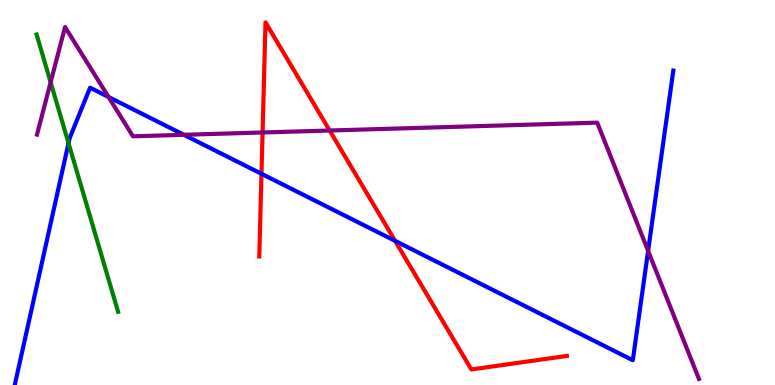[{'lines': ['blue', 'red'], 'intersections': [{'x': 3.37, 'y': 5.49}, {'x': 5.1, 'y': 3.74}]}, {'lines': ['green', 'red'], 'intersections': []}, {'lines': ['purple', 'red'], 'intersections': [{'x': 3.39, 'y': 6.56}, {'x': 4.25, 'y': 6.61}]}, {'lines': ['blue', 'green'], 'intersections': [{'x': 0.884, 'y': 6.28}]}, {'lines': ['blue', 'purple'], 'intersections': [{'x': 1.4, 'y': 7.48}, {'x': 2.37, 'y': 6.5}, {'x': 8.36, 'y': 3.48}]}, {'lines': ['green', 'purple'], 'intersections': [{'x': 0.653, 'y': 7.86}]}]